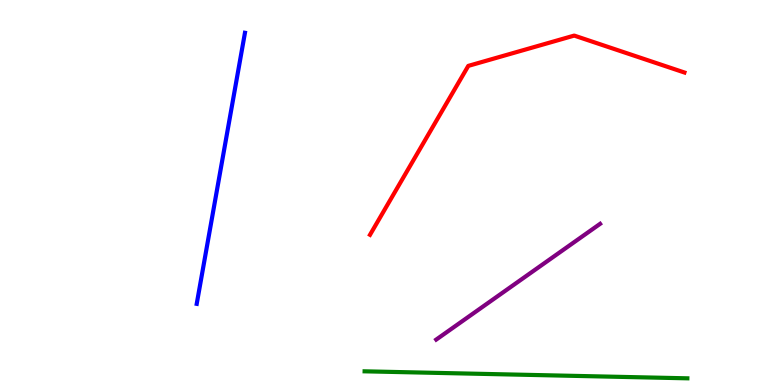[{'lines': ['blue', 'red'], 'intersections': []}, {'lines': ['green', 'red'], 'intersections': []}, {'lines': ['purple', 'red'], 'intersections': []}, {'lines': ['blue', 'green'], 'intersections': []}, {'lines': ['blue', 'purple'], 'intersections': []}, {'lines': ['green', 'purple'], 'intersections': []}]